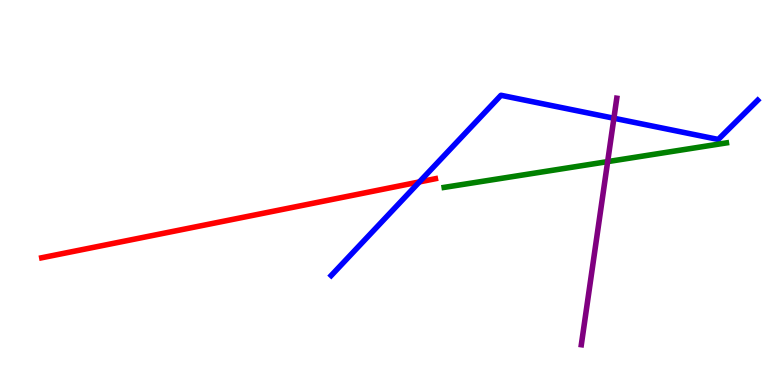[{'lines': ['blue', 'red'], 'intersections': [{'x': 5.41, 'y': 5.27}]}, {'lines': ['green', 'red'], 'intersections': []}, {'lines': ['purple', 'red'], 'intersections': []}, {'lines': ['blue', 'green'], 'intersections': []}, {'lines': ['blue', 'purple'], 'intersections': [{'x': 7.92, 'y': 6.93}]}, {'lines': ['green', 'purple'], 'intersections': [{'x': 7.84, 'y': 5.8}]}]